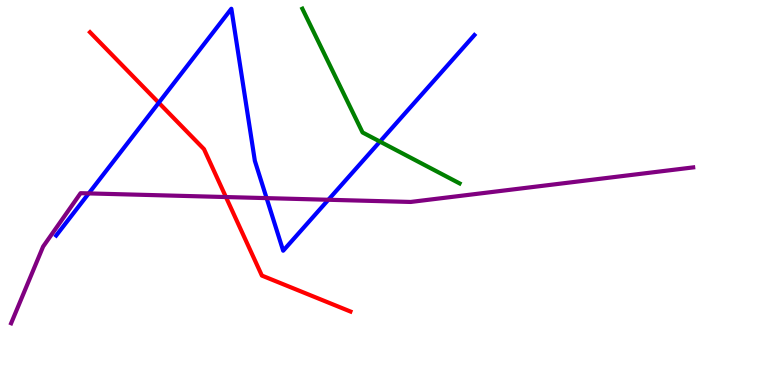[{'lines': ['blue', 'red'], 'intersections': [{'x': 2.05, 'y': 7.33}]}, {'lines': ['green', 'red'], 'intersections': []}, {'lines': ['purple', 'red'], 'intersections': [{'x': 2.92, 'y': 4.88}]}, {'lines': ['blue', 'green'], 'intersections': [{'x': 4.9, 'y': 6.32}]}, {'lines': ['blue', 'purple'], 'intersections': [{'x': 1.15, 'y': 4.98}, {'x': 3.44, 'y': 4.85}, {'x': 4.24, 'y': 4.81}]}, {'lines': ['green', 'purple'], 'intersections': []}]